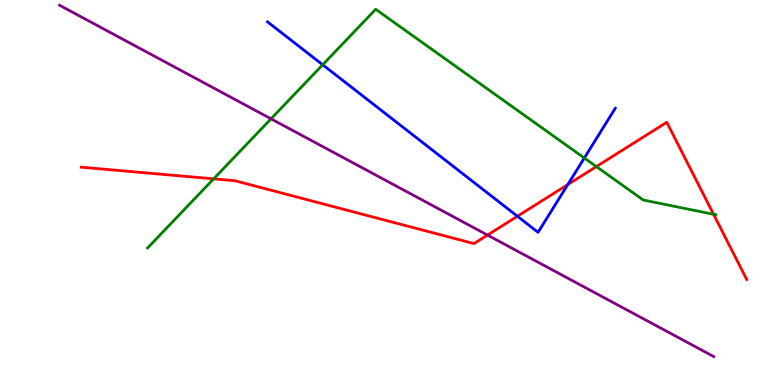[{'lines': ['blue', 'red'], 'intersections': [{'x': 6.68, 'y': 4.38}, {'x': 7.33, 'y': 5.21}]}, {'lines': ['green', 'red'], 'intersections': [{'x': 2.76, 'y': 5.35}, {'x': 7.69, 'y': 5.67}, {'x': 9.21, 'y': 4.43}]}, {'lines': ['purple', 'red'], 'intersections': [{'x': 6.29, 'y': 3.89}]}, {'lines': ['blue', 'green'], 'intersections': [{'x': 4.16, 'y': 8.32}, {'x': 7.54, 'y': 5.9}]}, {'lines': ['blue', 'purple'], 'intersections': []}, {'lines': ['green', 'purple'], 'intersections': [{'x': 3.5, 'y': 6.91}]}]